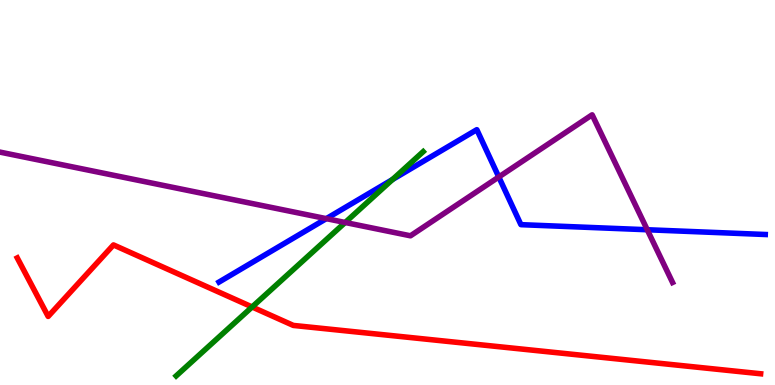[{'lines': ['blue', 'red'], 'intersections': []}, {'lines': ['green', 'red'], 'intersections': [{'x': 3.25, 'y': 2.03}]}, {'lines': ['purple', 'red'], 'intersections': []}, {'lines': ['blue', 'green'], 'intersections': [{'x': 5.06, 'y': 5.34}]}, {'lines': ['blue', 'purple'], 'intersections': [{'x': 4.21, 'y': 4.32}, {'x': 6.44, 'y': 5.4}, {'x': 8.35, 'y': 4.03}]}, {'lines': ['green', 'purple'], 'intersections': [{'x': 4.45, 'y': 4.22}]}]